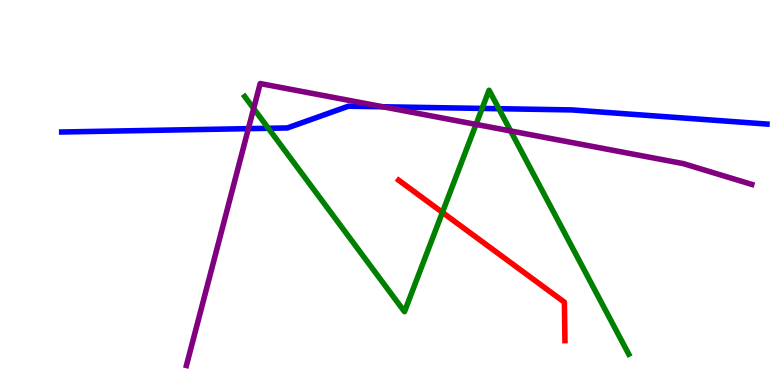[{'lines': ['blue', 'red'], 'intersections': []}, {'lines': ['green', 'red'], 'intersections': [{'x': 5.71, 'y': 4.48}]}, {'lines': ['purple', 'red'], 'intersections': []}, {'lines': ['blue', 'green'], 'intersections': [{'x': 3.46, 'y': 6.67}, {'x': 6.22, 'y': 7.18}, {'x': 6.44, 'y': 7.18}]}, {'lines': ['blue', 'purple'], 'intersections': [{'x': 3.21, 'y': 6.66}, {'x': 4.94, 'y': 7.23}]}, {'lines': ['green', 'purple'], 'intersections': [{'x': 3.27, 'y': 7.18}, {'x': 6.14, 'y': 6.77}, {'x': 6.59, 'y': 6.6}]}]